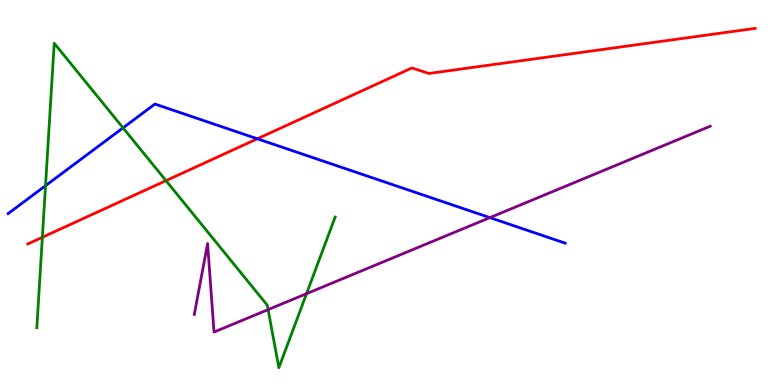[{'lines': ['blue', 'red'], 'intersections': [{'x': 3.32, 'y': 6.4}]}, {'lines': ['green', 'red'], 'intersections': [{'x': 0.547, 'y': 3.84}, {'x': 2.14, 'y': 5.31}]}, {'lines': ['purple', 'red'], 'intersections': []}, {'lines': ['blue', 'green'], 'intersections': [{'x': 0.587, 'y': 5.18}, {'x': 1.59, 'y': 6.68}]}, {'lines': ['blue', 'purple'], 'intersections': [{'x': 6.32, 'y': 4.35}]}, {'lines': ['green', 'purple'], 'intersections': [{'x': 3.46, 'y': 1.96}, {'x': 3.96, 'y': 2.37}]}]